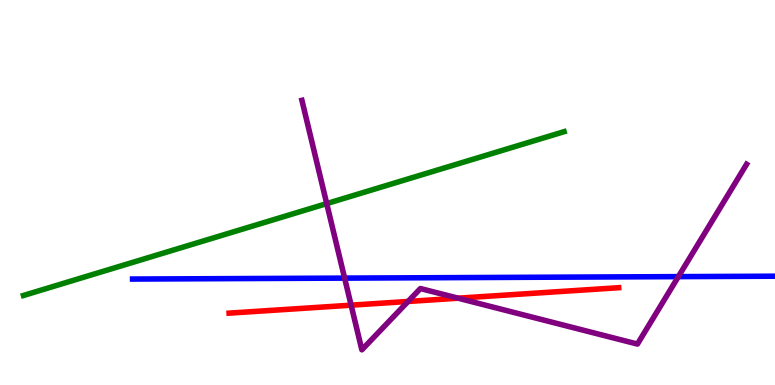[{'lines': ['blue', 'red'], 'intersections': []}, {'lines': ['green', 'red'], 'intersections': []}, {'lines': ['purple', 'red'], 'intersections': [{'x': 4.53, 'y': 2.07}, {'x': 5.27, 'y': 2.17}, {'x': 5.91, 'y': 2.25}]}, {'lines': ['blue', 'green'], 'intersections': []}, {'lines': ['blue', 'purple'], 'intersections': [{'x': 4.45, 'y': 2.78}, {'x': 8.75, 'y': 2.81}]}, {'lines': ['green', 'purple'], 'intersections': [{'x': 4.22, 'y': 4.71}]}]